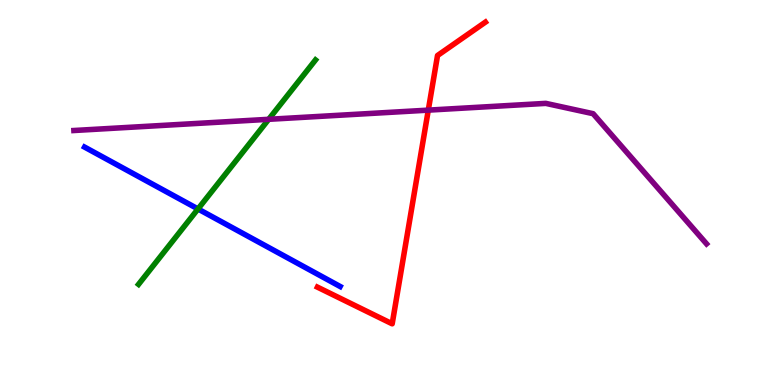[{'lines': ['blue', 'red'], 'intersections': []}, {'lines': ['green', 'red'], 'intersections': []}, {'lines': ['purple', 'red'], 'intersections': [{'x': 5.53, 'y': 7.14}]}, {'lines': ['blue', 'green'], 'intersections': [{'x': 2.55, 'y': 4.57}]}, {'lines': ['blue', 'purple'], 'intersections': []}, {'lines': ['green', 'purple'], 'intersections': [{'x': 3.47, 'y': 6.9}]}]